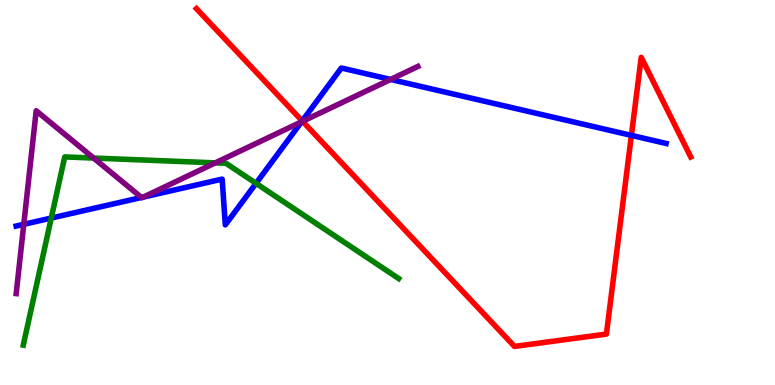[{'lines': ['blue', 'red'], 'intersections': [{'x': 3.9, 'y': 6.86}, {'x': 8.15, 'y': 6.48}]}, {'lines': ['green', 'red'], 'intersections': []}, {'lines': ['purple', 'red'], 'intersections': [{'x': 3.9, 'y': 6.85}]}, {'lines': ['blue', 'green'], 'intersections': [{'x': 0.662, 'y': 4.34}, {'x': 3.3, 'y': 5.24}]}, {'lines': ['blue', 'purple'], 'intersections': [{'x': 0.307, 'y': 4.17}, {'x': 1.83, 'y': 4.87}, {'x': 1.85, 'y': 4.88}, {'x': 3.89, 'y': 6.84}, {'x': 5.04, 'y': 7.94}]}, {'lines': ['green', 'purple'], 'intersections': [{'x': 1.21, 'y': 5.89}, {'x': 2.78, 'y': 5.77}]}]